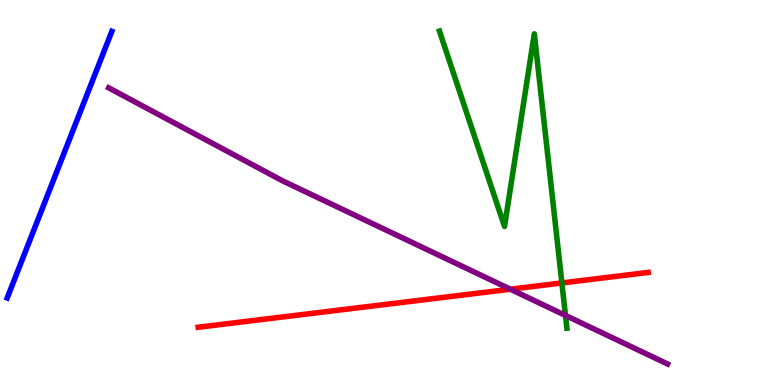[{'lines': ['blue', 'red'], 'intersections': []}, {'lines': ['green', 'red'], 'intersections': [{'x': 7.25, 'y': 2.65}]}, {'lines': ['purple', 'red'], 'intersections': [{'x': 6.59, 'y': 2.49}]}, {'lines': ['blue', 'green'], 'intersections': []}, {'lines': ['blue', 'purple'], 'intersections': []}, {'lines': ['green', 'purple'], 'intersections': [{'x': 7.3, 'y': 1.81}]}]